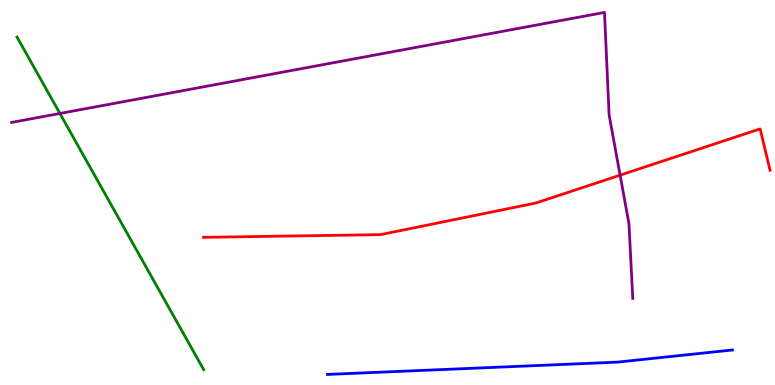[{'lines': ['blue', 'red'], 'intersections': []}, {'lines': ['green', 'red'], 'intersections': []}, {'lines': ['purple', 'red'], 'intersections': [{'x': 8.0, 'y': 5.45}]}, {'lines': ['blue', 'green'], 'intersections': []}, {'lines': ['blue', 'purple'], 'intersections': []}, {'lines': ['green', 'purple'], 'intersections': [{'x': 0.773, 'y': 7.05}]}]